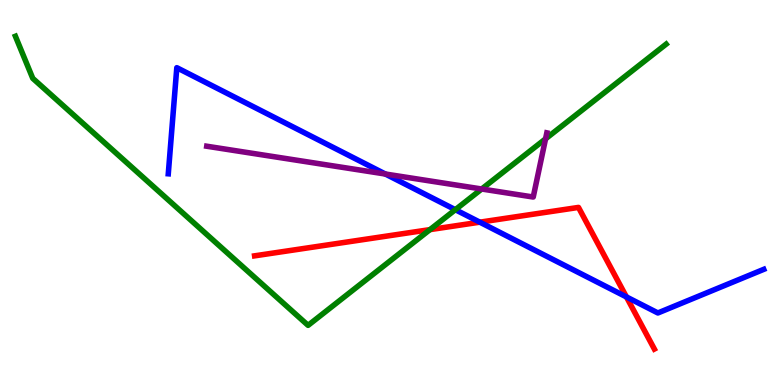[{'lines': ['blue', 'red'], 'intersections': [{'x': 6.19, 'y': 4.23}, {'x': 8.08, 'y': 2.29}]}, {'lines': ['green', 'red'], 'intersections': [{'x': 5.55, 'y': 4.04}]}, {'lines': ['purple', 'red'], 'intersections': []}, {'lines': ['blue', 'green'], 'intersections': [{'x': 5.88, 'y': 4.55}]}, {'lines': ['blue', 'purple'], 'intersections': [{'x': 4.97, 'y': 5.48}]}, {'lines': ['green', 'purple'], 'intersections': [{'x': 6.22, 'y': 5.09}, {'x': 7.04, 'y': 6.39}]}]